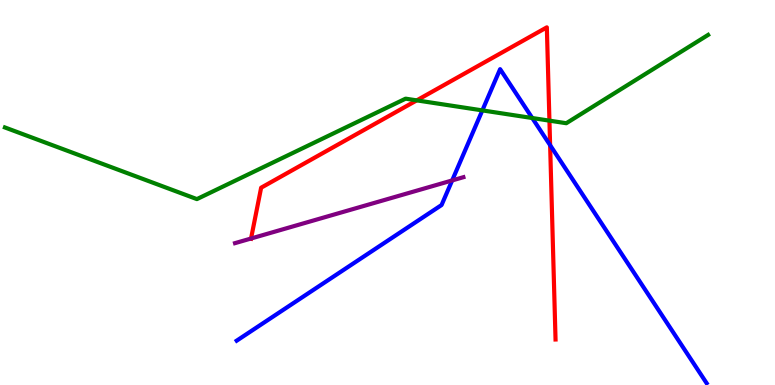[{'lines': ['blue', 'red'], 'intersections': [{'x': 7.1, 'y': 6.23}]}, {'lines': ['green', 'red'], 'intersections': [{'x': 5.38, 'y': 7.39}, {'x': 7.09, 'y': 6.87}]}, {'lines': ['purple', 'red'], 'intersections': [{'x': 3.24, 'y': 3.8}]}, {'lines': ['blue', 'green'], 'intersections': [{'x': 6.22, 'y': 7.13}, {'x': 6.87, 'y': 6.93}]}, {'lines': ['blue', 'purple'], 'intersections': [{'x': 5.83, 'y': 5.31}]}, {'lines': ['green', 'purple'], 'intersections': []}]